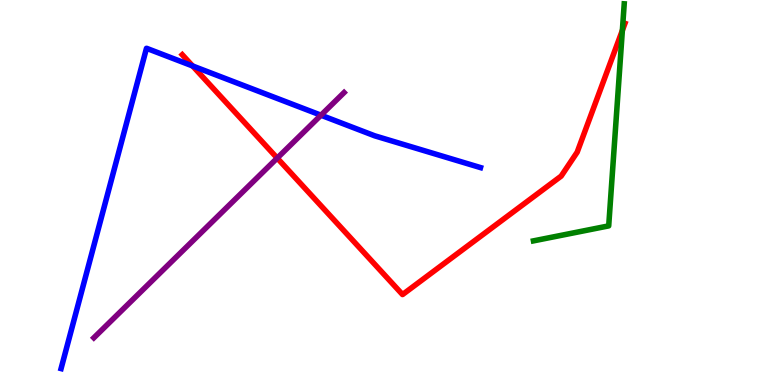[{'lines': ['blue', 'red'], 'intersections': [{'x': 2.49, 'y': 8.29}]}, {'lines': ['green', 'red'], 'intersections': [{'x': 8.03, 'y': 9.21}]}, {'lines': ['purple', 'red'], 'intersections': [{'x': 3.58, 'y': 5.89}]}, {'lines': ['blue', 'green'], 'intersections': []}, {'lines': ['blue', 'purple'], 'intersections': [{'x': 4.14, 'y': 7.01}]}, {'lines': ['green', 'purple'], 'intersections': []}]